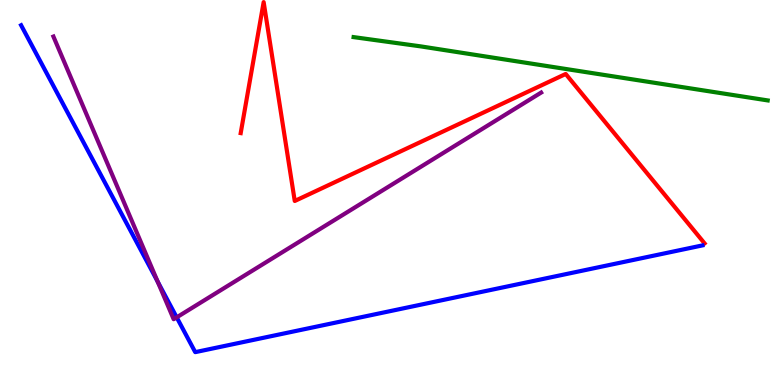[{'lines': ['blue', 'red'], 'intersections': []}, {'lines': ['green', 'red'], 'intersections': []}, {'lines': ['purple', 'red'], 'intersections': []}, {'lines': ['blue', 'green'], 'intersections': []}, {'lines': ['blue', 'purple'], 'intersections': [{'x': 2.03, 'y': 2.69}, {'x': 2.28, 'y': 1.76}]}, {'lines': ['green', 'purple'], 'intersections': []}]